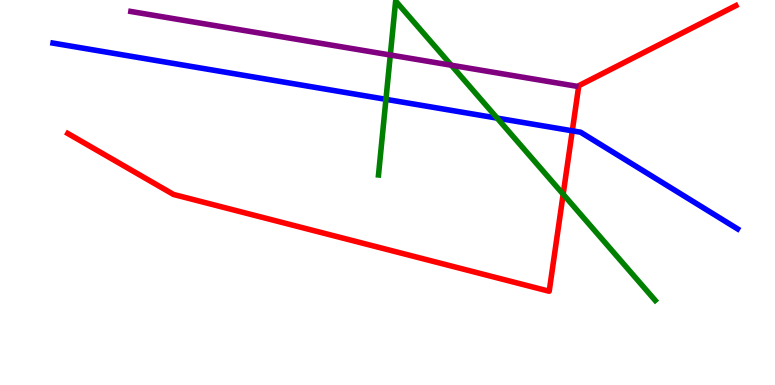[{'lines': ['blue', 'red'], 'intersections': [{'x': 7.38, 'y': 6.6}]}, {'lines': ['green', 'red'], 'intersections': [{'x': 7.27, 'y': 4.95}]}, {'lines': ['purple', 'red'], 'intersections': []}, {'lines': ['blue', 'green'], 'intersections': [{'x': 4.98, 'y': 7.42}, {'x': 6.41, 'y': 6.93}]}, {'lines': ['blue', 'purple'], 'intersections': []}, {'lines': ['green', 'purple'], 'intersections': [{'x': 5.04, 'y': 8.57}, {'x': 5.82, 'y': 8.31}]}]